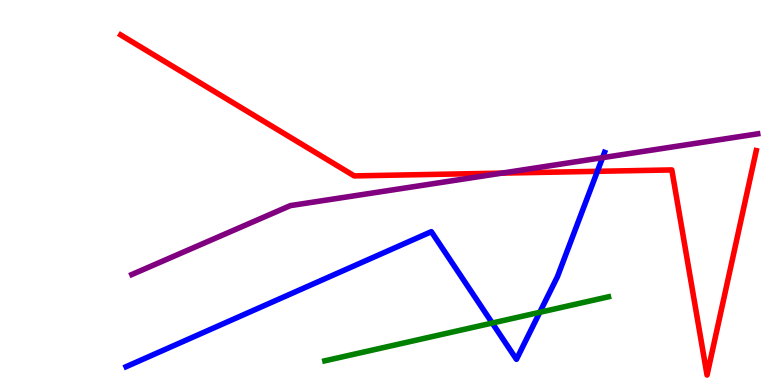[{'lines': ['blue', 'red'], 'intersections': [{'x': 7.71, 'y': 5.55}]}, {'lines': ['green', 'red'], 'intersections': []}, {'lines': ['purple', 'red'], 'intersections': [{'x': 6.48, 'y': 5.5}]}, {'lines': ['blue', 'green'], 'intersections': [{'x': 6.35, 'y': 1.61}, {'x': 6.96, 'y': 1.89}]}, {'lines': ['blue', 'purple'], 'intersections': [{'x': 7.77, 'y': 5.9}]}, {'lines': ['green', 'purple'], 'intersections': []}]